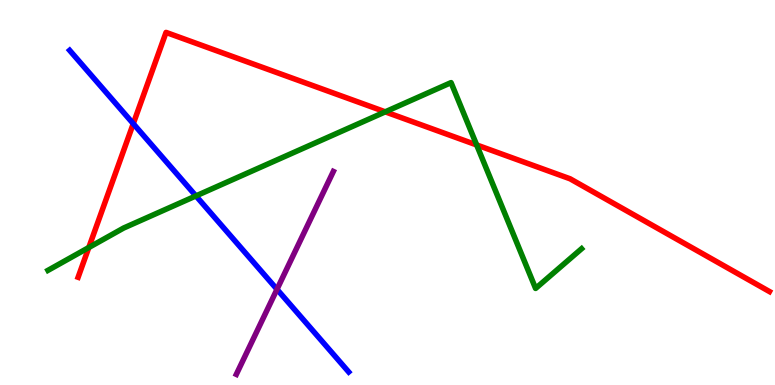[{'lines': ['blue', 'red'], 'intersections': [{'x': 1.72, 'y': 6.79}]}, {'lines': ['green', 'red'], 'intersections': [{'x': 1.15, 'y': 3.57}, {'x': 4.97, 'y': 7.1}, {'x': 6.15, 'y': 6.24}]}, {'lines': ['purple', 'red'], 'intersections': []}, {'lines': ['blue', 'green'], 'intersections': [{'x': 2.53, 'y': 4.91}]}, {'lines': ['blue', 'purple'], 'intersections': [{'x': 3.57, 'y': 2.49}]}, {'lines': ['green', 'purple'], 'intersections': []}]